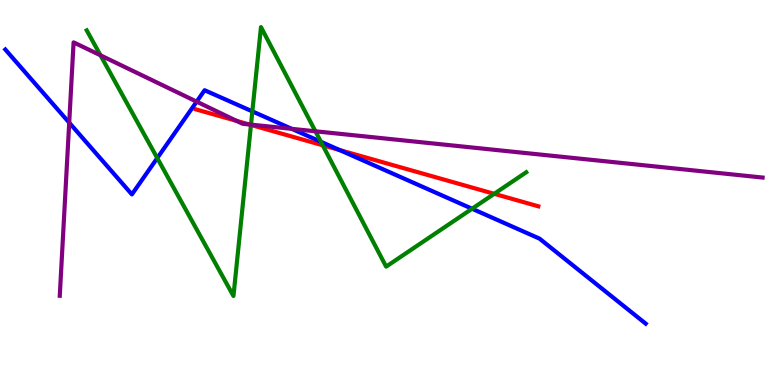[{'lines': ['blue', 'red'], 'intersections': [{'x': 4.38, 'y': 6.1}]}, {'lines': ['green', 'red'], 'intersections': [{'x': 3.24, 'y': 6.75}, {'x': 4.16, 'y': 6.23}, {'x': 6.38, 'y': 4.97}]}, {'lines': ['purple', 'red'], 'intersections': [{'x': 3.05, 'y': 6.86}, {'x': 3.21, 'y': 6.77}]}, {'lines': ['blue', 'green'], 'intersections': [{'x': 2.03, 'y': 5.89}, {'x': 3.26, 'y': 7.11}, {'x': 4.14, 'y': 6.32}, {'x': 6.09, 'y': 4.58}]}, {'lines': ['blue', 'purple'], 'intersections': [{'x': 0.893, 'y': 6.81}, {'x': 2.54, 'y': 7.36}, {'x': 3.76, 'y': 6.65}]}, {'lines': ['green', 'purple'], 'intersections': [{'x': 1.3, 'y': 8.56}, {'x': 3.24, 'y': 6.76}, {'x': 4.07, 'y': 6.59}]}]